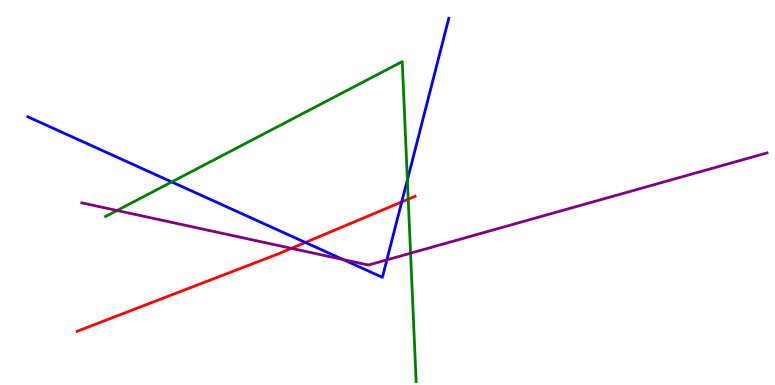[{'lines': ['blue', 'red'], 'intersections': [{'x': 3.94, 'y': 3.7}, {'x': 5.18, 'y': 4.75}]}, {'lines': ['green', 'red'], 'intersections': [{'x': 5.27, 'y': 4.83}]}, {'lines': ['purple', 'red'], 'intersections': [{'x': 3.76, 'y': 3.55}]}, {'lines': ['blue', 'green'], 'intersections': [{'x': 2.22, 'y': 5.27}, {'x': 5.26, 'y': 5.33}]}, {'lines': ['blue', 'purple'], 'intersections': [{'x': 4.43, 'y': 3.26}, {'x': 4.99, 'y': 3.25}]}, {'lines': ['green', 'purple'], 'intersections': [{'x': 1.51, 'y': 4.53}, {'x': 5.3, 'y': 3.42}]}]